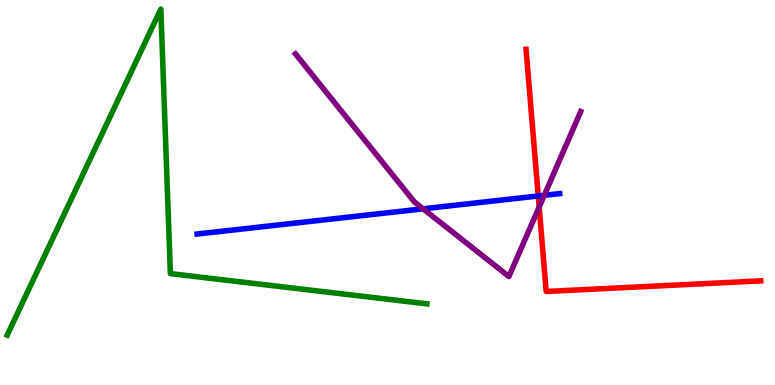[{'lines': ['blue', 'red'], 'intersections': [{'x': 6.95, 'y': 4.91}]}, {'lines': ['green', 'red'], 'intersections': []}, {'lines': ['purple', 'red'], 'intersections': [{'x': 6.96, 'y': 4.62}]}, {'lines': ['blue', 'green'], 'intersections': []}, {'lines': ['blue', 'purple'], 'intersections': [{'x': 5.46, 'y': 4.58}, {'x': 7.02, 'y': 4.93}]}, {'lines': ['green', 'purple'], 'intersections': []}]